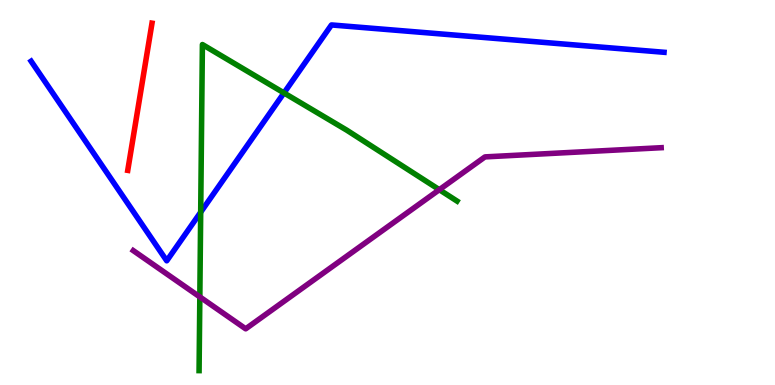[{'lines': ['blue', 'red'], 'intersections': []}, {'lines': ['green', 'red'], 'intersections': []}, {'lines': ['purple', 'red'], 'intersections': []}, {'lines': ['blue', 'green'], 'intersections': [{'x': 2.59, 'y': 4.49}, {'x': 3.66, 'y': 7.59}]}, {'lines': ['blue', 'purple'], 'intersections': []}, {'lines': ['green', 'purple'], 'intersections': [{'x': 2.58, 'y': 2.29}, {'x': 5.67, 'y': 5.07}]}]